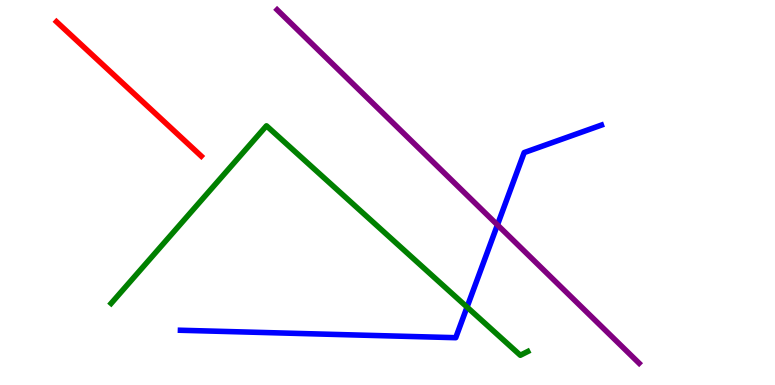[{'lines': ['blue', 'red'], 'intersections': []}, {'lines': ['green', 'red'], 'intersections': []}, {'lines': ['purple', 'red'], 'intersections': []}, {'lines': ['blue', 'green'], 'intersections': [{'x': 6.03, 'y': 2.02}]}, {'lines': ['blue', 'purple'], 'intersections': [{'x': 6.42, 'y': 4.16}]}, {'lines': ['green', 'purple'], 'intersections': []}]